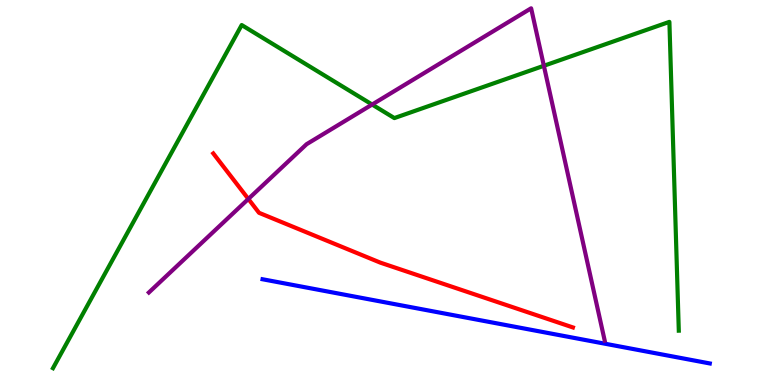[{'lines': ['blue', 'red'], 'intersections': []}, {'lines': ['green', 'red'], 'intersections': []}, {'lines': ['purple', 'red'], 'intersections': [{'x': 3.2, 'y': 4.83}]}, {'lines': ['blue', 'green'], 'intersections': []}, {'lines': ['blue', 'purple'], 'intersections': []}, {'lines': ['green', 'purple'], 'intersections': [{'x': 4.8, 'y': 7.28}, {'x': 7.02, 'y': 8.29}]}]